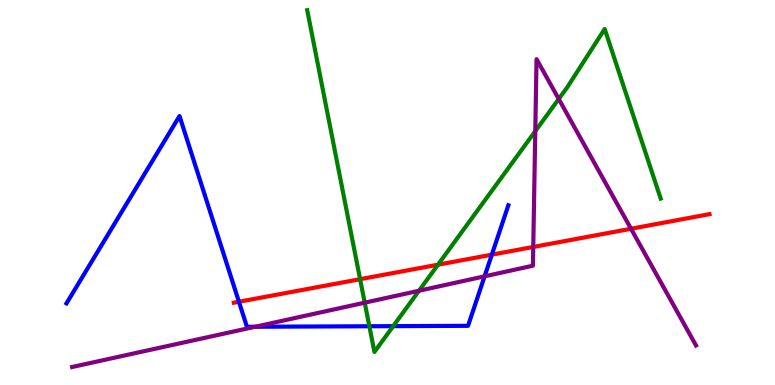[{'lines': ['blue', 'red'], 'intersections': [{'x': 3.08, 'y': 2.16}, {'x': 6.35, 'y': 3.39}]}, {'lines': ['green', 'red'], 'intersections': [{'x': 4.65, 'y': 2.75}, {'x': 5.65, 'y': 3.12}]}, {'lines': ['purple', 'red'], 'intersections': [{'x': 6.88, 'y': 3.59}, {'x': 8.14, 'y': 4.06}]}, {'lines': ['blue', 'green'], 'intersections': [{'x': 4.77, 'y': 1.53}, {'x': 5.07, 'y': 1.53}]}, {'lines': ['blue', 'purple'], 'intersections': [{'x': 3.29, 'y': 1.51}, {'x': 6.25, 'y': 2.82}]}, {'lines': ['green', 'purple'], 'intersections': [{'x': 4.71, 'y': 2.14}, {'x': 5.41, 'y': 2.45}, {'x': 6.91, 'y': 6.59}, {'x': 7.21, 'y': 7.43}]}]